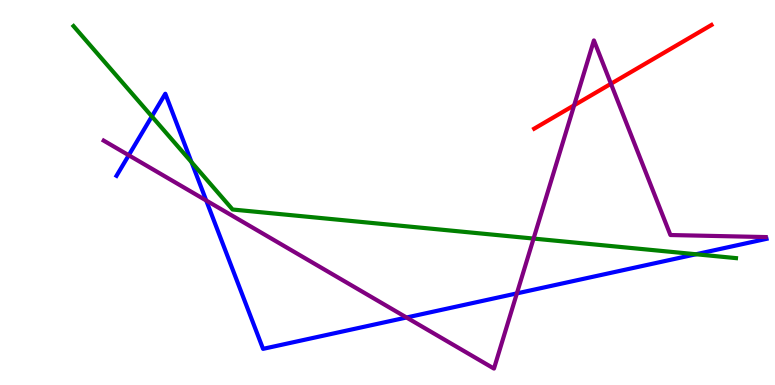[{'lines': ['blue', 'red'], 'intersections': []}, {'lines': ['green', 'red'], 'intersections': []}, {'lines': ['purple', 'red'], 'intersections': [{'x': 7.41, 'y': 7.27}, {'x': 7.88, 'y': 7.82}]}, {'lines': ['blue', 'green'], 'intersections': [{'x': 1.96, 'y': 6.98}, {'x': 2.47, 'y': 5.79}, {'x': 8.98, 'y': 3.4}]}, {'lines': ['blue', 'purple'], 'intersections': [{'x': 1.66, 'y': 5.97}, {'x': 2.66, 'y': 4.79}, {'x': 5.25, 'y': 1.75}, {'x': 6.67, 'y': 2.38}]}, {'lines': ['green', 'purple'], 'intersections': [{'x': 6.88, 'y': 3.8}]}]